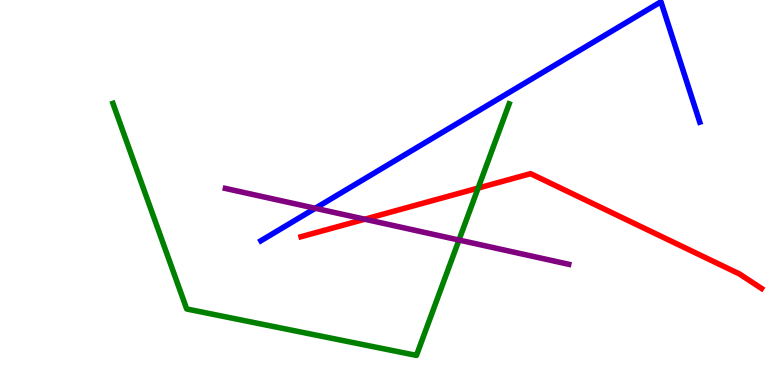[{'lines': ['blue', 'red'], 'intersections': []}, {'lines': ['green', 'red'], 'intersections': [{'x': 6.17, 'y': 5.11}]}, {'lines': ['purple', 'red'], 'intersections': [{'x': 4.71, 'y': 4.31}]}, {'lines': ['blue', 'green'], 'intersections': []}, {'lines': ['blue', 'purple'], 'intersections': [{'x': 4.07, 'y': 4.59}]}, {'lines': ['green', 'purple'], 'intersections': [{'x': 5.92, 'y': 3.77}]}]